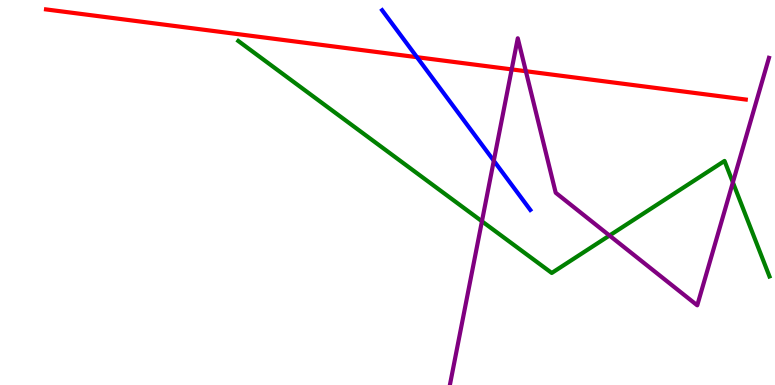[{'lines': ['blue', 'red'], 'intersections': [{'x': 5.38, 'y': 8.51}]}, {'lines': ['green', 'red'], 'intersections': []}, {'lines': ['purple', 'red'], 'intersections': [{'x': 6.6, 'y': 8.2}, {'x': 6.79, 'y': 8.15}]}, {'lines': ['blue', 'green'], 'intersections': []}, {'lines': ['blue', 'purple'], 'intersections': [{'x': 6.37, 'y': 5.83}]}, {'lines': ['green', 'purple'], 'intersections': [{'x': 6.22, 'y': 4.25}, {'x': 7.86, 'y': 3.88}, {'x': 9.46, 'y': 5.26}]}]